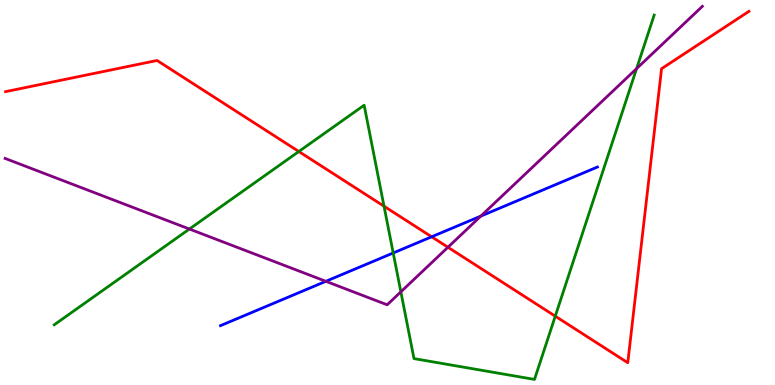[{'lines': ['blue', 'red'], 'intersections': [{'x': 5.57, 'y': 3.85}]}, {'lines': ['green', 'red'], 'intersections': [{'x': 3.86, 'y': 6.06}, {'x': 4.96, 'y': 4.64}, {'x': 7.16, 'y': 1.79}]}, {'lines': ['purple', 'red'], 'intersections': [{'x': 5.78, 'y': 3.58}]}, {'lines': ['blue', 'green'], 'intersections': [{'x': 5.07, 'y': 3.43}]}, {'lines': ['blue', 'purple'], 'intersections': [{'x': 4.2, 'y': 2.69}, {'x': 6.2, 'y': 4.39}]}, {'lines': ['green', 'purple'], 'intersections': [{'x': 2.44, 'y': 4.05}, {'x': 5.17, 'y': 2.42}, {'x': 8.21, 'y': 8.22}]}]